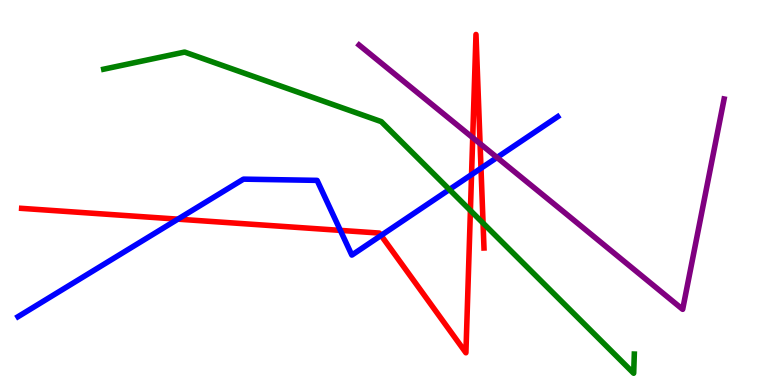[{'lines': ['blue', 'red'], 'intersections': [{'x': 2.3, 'y': 4.31}, {'x': 4.39, 'y': 4.02}, {'x': 4.92, 'y': 3.88}, {'x': 6.08, 'y': 5.46}, {'x': 6.21, 'y': 5.63}]}, {'lines': ['green', 'red'], 'intersections': [{'x': 6.07, 'y': 4.53}, {'x': 6.23, 'y': 4.21}]}, {'lines': ['purple', 'red'], 'intersections': [{'x': 6.1, 'y': 6.42}, {'x': 6.19, 'y': 6.27}]}, {'lines': ['blue', 'green'], 'intersections': [{'x': 5.8, 'y': 5.08}]}, {'lines': ['blue', 'purple'], 'intersections': [{'x': 6.41, 'y': 5.91}]}, {'lines': ['green', 'purple'], 'intersections': []}]